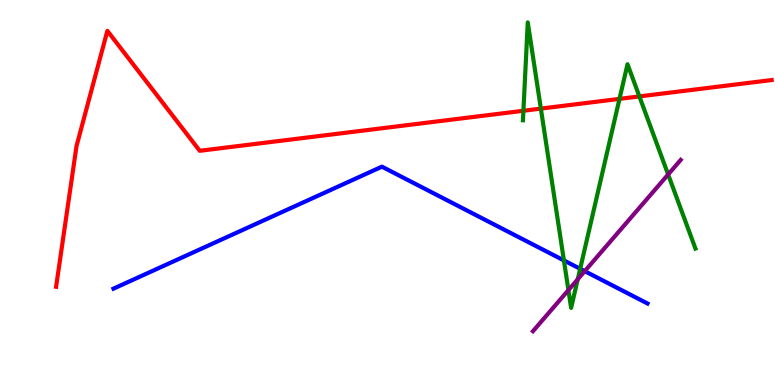[{'lines': ['blue', 'red'], 'intersections': []}, {'lines': ['green', 'red'], 'intersections': [{'x': 6.75, 'y': 7.12}, {'x': 6.98, 'y': 7.18}, {'x': 7.99, 'y': 7.43}, {'x': 8.25, 'y': 7.5}]}, {'lines': ['purple', 'red'], 'intersections': []}, {'lines': ['blue', 'green'], 'intersections': [{'x': 7.28, 'y': 3.24}, {'x': 7.49, 'y': 3.02}]}, {'lines': ['blue', 'purple'], 'intersections': [{'x': 7.55, 'y': 2.96}]}, {'lines': ['green', 'purple'], 'intersections': [{'x': 7.33, 'y': 2.46}, {'x': 7.45, 'y': 2.75}, {'x': 8.62, 'y': 5.47}]}]